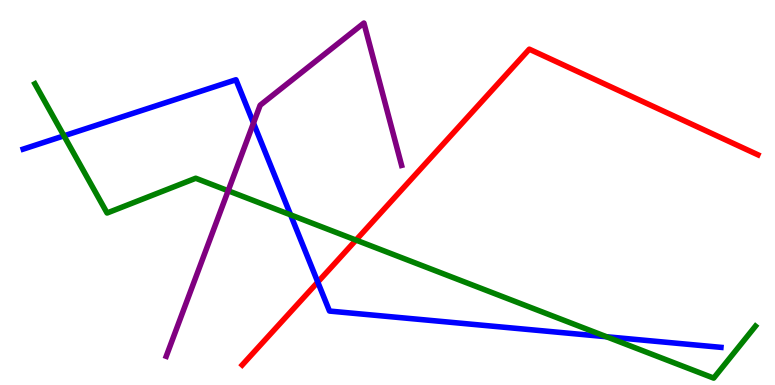[{'lines': ['blue', 'red'], 'intersections': [{'x': 4.1, 'y': 2.67}]}, {'lines': ['green', 'red'], 'intersections': [{'x': 4.59, 'y': 3.76}]}, {'lines': ['purple', 'red'], 'intersections': []}, {'lines': ['blue', 'green'], 'intersections': [{'x': 0.825, 'y': 6.47}, {'x': 3.75, 'y': 4.42}, {'x': 7.83, 'y': 1.25}]}, {'lines': ['blue', 'purple'], 'intersections': [{'x': 3.27, 'y': 6.8}]}, {'lines': ['green', 'purple'], 'intersections': [{'x': 2.94, 'y': 5.05}]}]